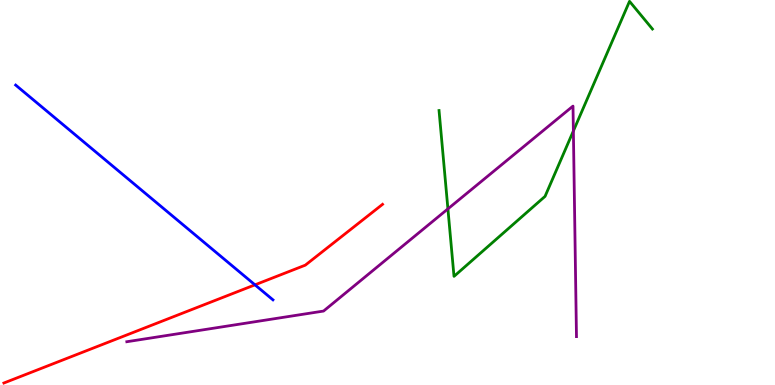[{'lines': ['blue', 'red'], 'intersections': [{'x': 3.29, 'y': 2.6}]}, {'lines': ['green', 'red'], 'intersections': []}, {'lines': ['purple', 'red'], 'intersections': []}, {'lines': ['blue', 'green'], 'intersections': []}, {'lines': ['blue', 'purple'], 'intersections': []}, {'lines': ['green', 'purple'], 'intersections': [{'x': 5.78, 'y': 4.57}, {'x': 7.4, 'y': 6.6}]}]